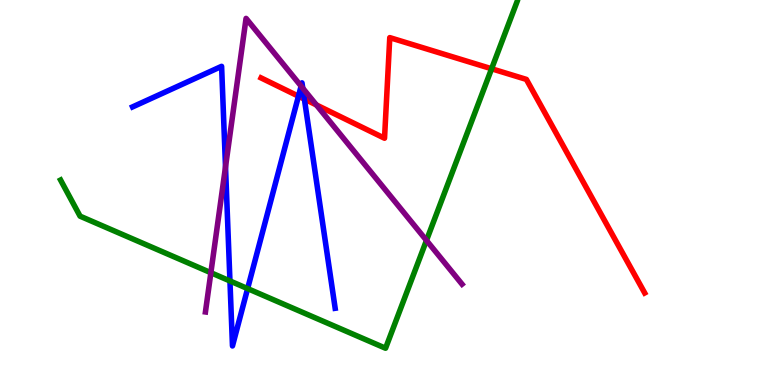[{'lines': ['blue', 'red'], 'intersections': [{'x': 3.85, 'y': 7.5}, {'x': 3.93, 'y': 7.43}]}, {'lines': ['green', 'red'], 'intersections': [{'x': 6.34, 'y': 8.21}]}, {'lines': ['purple', 'red'], 'intersections': [{'x': 4.08, 'y': 7.27}]}, {'lines': ['blue', 'green'], 'intersections': [{'x': 2.97, 'y': 2.7}, {'x': 3.2, 'y': 2.5}]}, {'lines': ['blue', 'purple'], 'intersections': [{'x': 2.91, 'y': 5.67}, {'x': 3.89, 'y': 7.76}, {'x': 3.91, 'y': 7.71}]}, {'lines': ['green', 'purple'], 'intersections': [{'x': 2.72, 'y': 2.92}, {'x': 5.5, 'y': 3.76}]}]